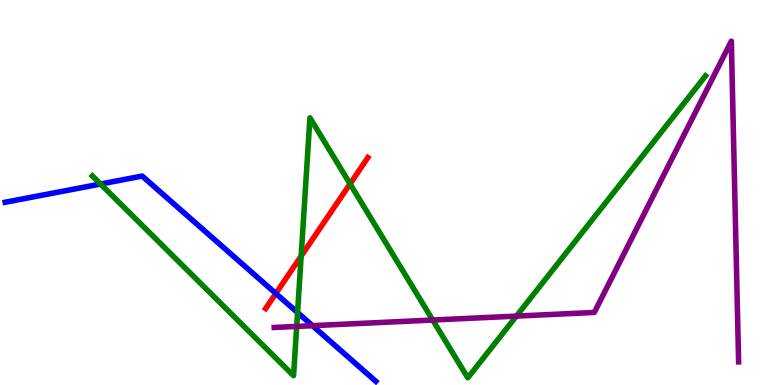[{'lines': ['blue', 'red'], 'intersections': [{'x': 3.56, 'y': 2.38}]}, {'lines': ['green', 'red'], 'intersections': [{'x': 3.89, 'y': 3.35}, {'x': 4.52, 'y': 5.22}]}, {'lines': ['purple', 'red'], 'intersections': []}, {'lines': ['blue', 'green'], 'intersections': [{'x': 1.3, 'y': 5.22}, {'x': 3.84, 'y': 1.88}]}, {'lines': ['blue', 'purple'], 'intersections': [{'x': 4.03, 'y': 1.54}]}, {'lines': ['green', 'purple'], 'intersections': [{'x': 3.83, 'y': 1.52}, {'x': 5.58, 'y': 1.69}, {'x': 6.66, 'y': 1.79}]}]